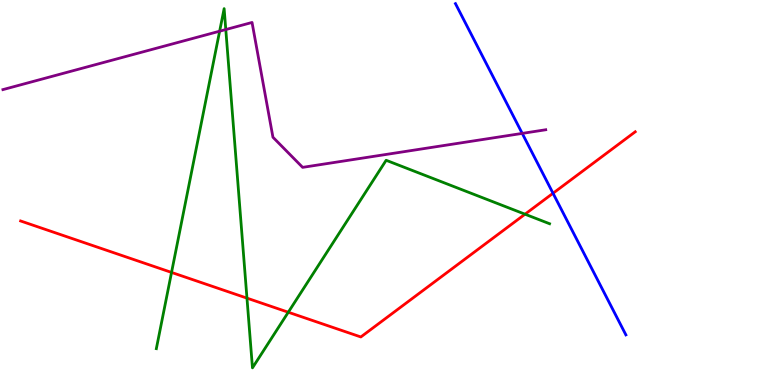[{'lines': ['blue', 'red'], 'intersections': [{'x': 7.14, 'y': 4.98}]}, {'lines': ['green', 'red'], 'intersections': [{'x': 2.21, 'y': 2.92}, {'x': 3.19, 'y': 2.26}, {'x': 3.72, 'y': 1.89}, {'x': 6.77, 'y': 4.44}]}, {'lines': ['purple', 'red'], 'intersections': []}, {'lines': ['blue', 'green'], 'intersections': []}, {'lines': ['blue', 'purple'], 'intersections': [{'x': 6.74, 'y': 6.54}]}, {'lines': ['green', 'purple'], 'intersections': [{'x': 2.83, 'y': 9.19}, {'x': 2.91, 'y': 9.23}]}]